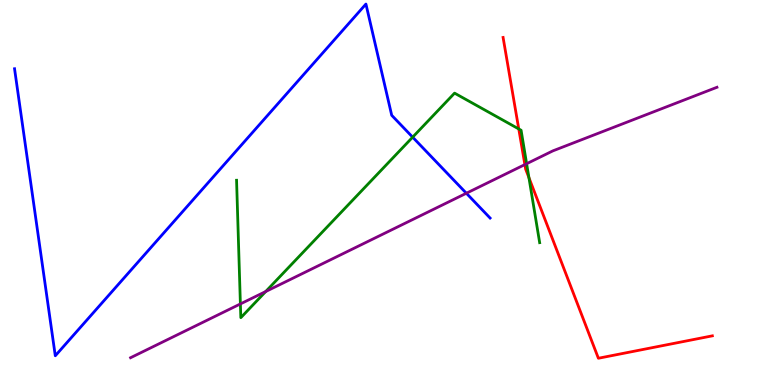[{'lines': ['blue', 'red'], 'intersections': []}, {'lines': ['green', 'red'], 'intersections': [{'x': 6.69, 'y': 6.65}, {'x': 6.82, 'y': 5.39}]}, {'lines': ['purple', 'red'], 'intersections': [{'x': 6.77, 'y': 5.73}]}, {'lines': ['blue', 'green'], 'intersections': [{'x': 5.32, 'y': 6.44}]}, {'lines': ['blue', 'purple'], 'intersections': [{'x': 6.02, 'y': 4.98}]}, {'lines': ['green', 'purple'], 'intersections': [{'x': 3.1, 'y': 2.11}, {'x': 3.43, 'y': 2.43}, {'x': 6.8, 'y': 5.75}]}]